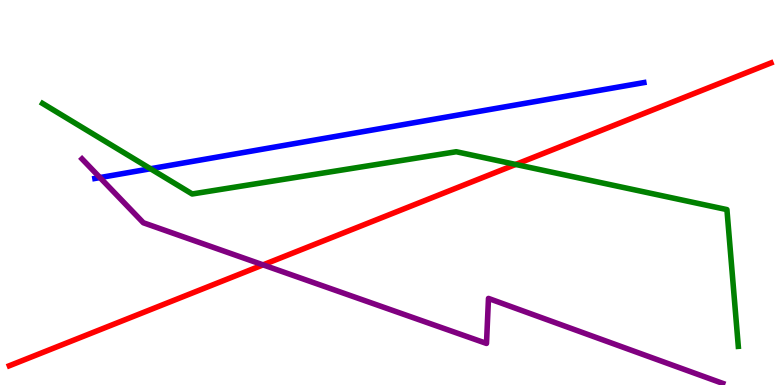[{'lines': ['blue', 'red'], 'intersections': []}, {'lines': ['green', 'red'], 'intersections': [{'x': 6.65, 'y': 5.73}]}, {'lines': ['purple', 'red'], 'intersections': [{'x': 3.39, 'y': 3.12}]}, {'lines': ['blue', 'green'], 'intersections': [{'x': 1.94, 'y': 5.62}]}, {'lines': ['blue', 'purple'], 'intersections': [{'x': 1.29, 'y': 5.39}]}, {'lines': ['green', 'purple'], 'intersections': []}]